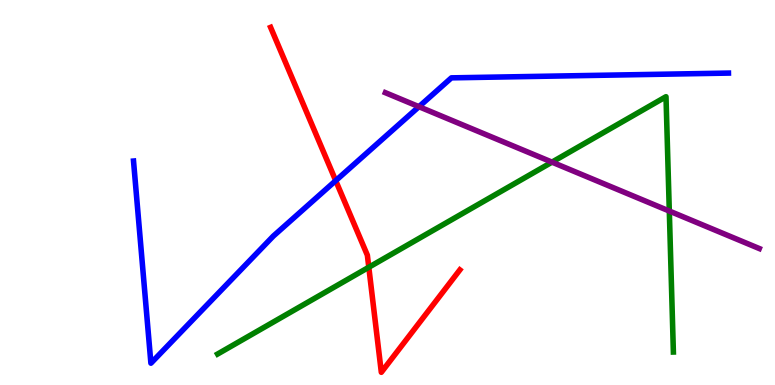[{'lines': ['blue', 'red'], 'intersections': [{'x': 4.33, 'y': 5.31}]}, {'lines': ['green', 'red'], 'intersections': [{'x': 4.76, 'y': 3.06}]}, {'lines': ['purple', 'red'], 'intersections': []}, {'lines': ['blue', 'green'], 'intersections': []}, {'lines': ['blue', 'purple'], 'intersections': [{'x': 5.41, 'y': 7.23}]}, {'lines': ['green', 'purple'], 'intersections': [{'x': 7.12, 'y': 5.79}, {'x': 8.64, 'y': 4.52}]}]